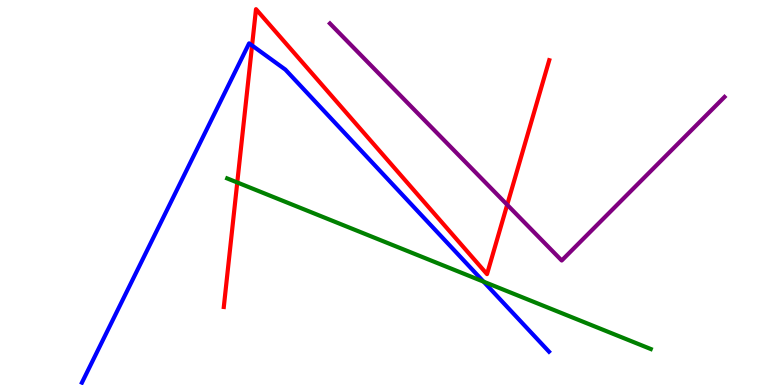[{'lines': ['blue', 'red'], 'intersections': [{'x': 3.25, 'y': 8.82}]}, {'lines': ['green', 'red'], 'intersections': [{'x': 3.06, 'y': 5.26}]}, {'lines': ['purple', 'red'], 'intersections': [{'x': 6.54, 'y': 4.68}]}, {'lines': ['blue', 'green'], 'intersections': [{'x': 6.24, 'y': 2.68}]}, {'lines': ['blue', 'purple'], 'intersections': []}, {'lines': ['green', 'purple'], 'intersections': []}]